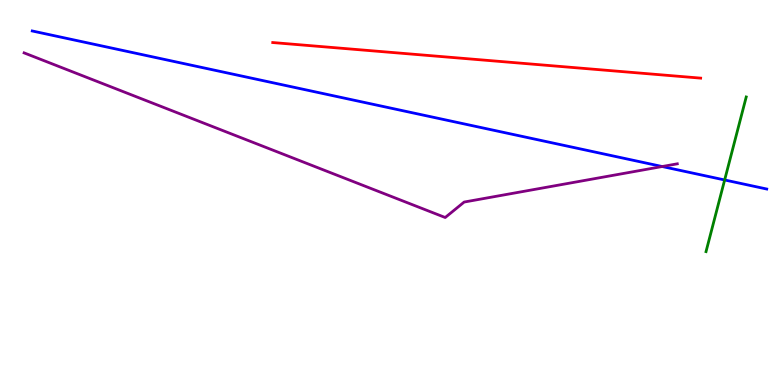[{'lines': ['blue', 'red'], 'intersections': []}, {'lines': ['green', 'red'], 'intersections': []}, {'lines': ['purple', 'red'], 'intersections': []}, {'lines': ['blue', 'green'], 'intersections': [{'x': 9.35, 'y': 5.33}]}, {'lines': ['blue', 'purple'], 'intersections': [{'x': 8.54, 'y': 5.67}]}, {'lines': ['green', 'purple'], 'intersections': []}]